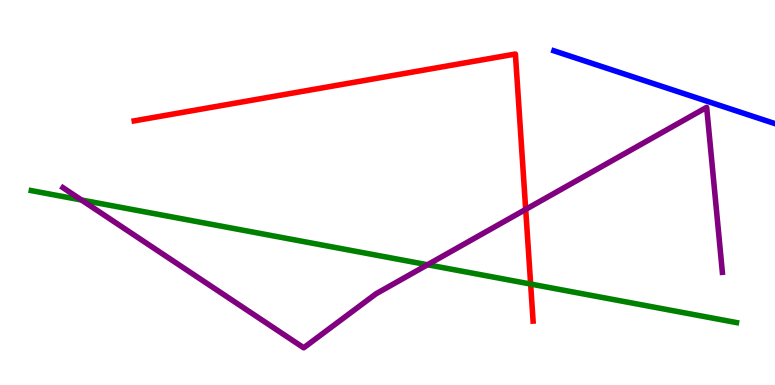[{'lines': ['blue', 'red'], 'intersections': []}, {'lines': ['green', 'red'], 'intersections': [{'x': 6.85, 'y': 2.62}]}, {'lines': ['purple', 'red'], 'intersections': [{'x': 6.78, 'y': 4.56}]}, {'lines': ['blue', 'green'], 'intersections': []}, {'lines': ['blue', 'purple'], 'intersections': []}, {'lines': ['green', 'purple'], 'intersections': [{'x': 1.05, 'y': 4.81}, {'x': 5.52, 'y': 3.12}]}]